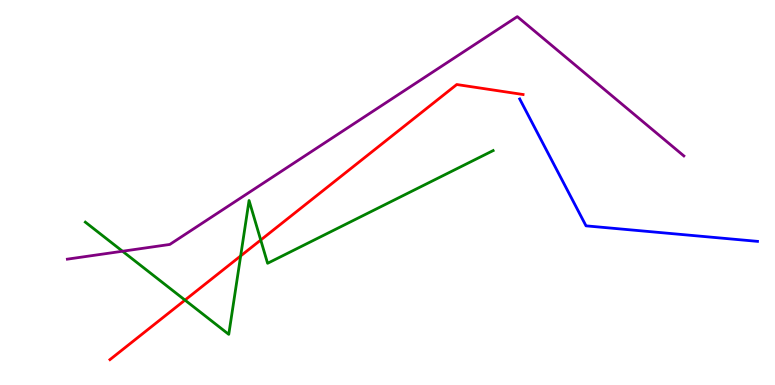[{'lines': ['blue', 'red'], 'intersections': []}, {'lines': ['green', 'red'], 'intersections': [{'x': 2.39, 'y': 2.21}, {'x': 3.11, 'y': 3.35}, {'x': 3.36, 'y': 3.77}]}, {'lines': ['purple', 'red'], 'intersections': []}, {'lines': ['blue', 'green'], 'intersections': []}, {'lines': ['blue', 'purple'], 'intersections': []}, {'lines': ['green', 'purple'], 'intersections': [{'x': 1.58, 'y': 3.47}]}]